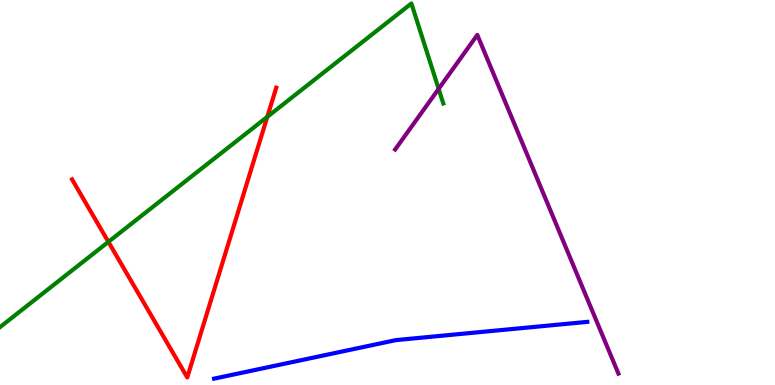[{'lines': ['blue', 'red'], 'intersections': []}, {'lines': ['green', 'red'], 'intersections': [{'x': 1.4, 'y': 3.72}, {'x': 3.45, 'y': 6.97}]}, {'lines': ['purple', 'red'], 'intersections': []}, {'lines': ['blue', 'green'], 'intersections': []}, {'lines': ['blue', 'purple'], 'intersections': []}, {'lines': ['green', 'purple'], 'intersections': [{'x': 5.66, 'y': 7.69}]}]